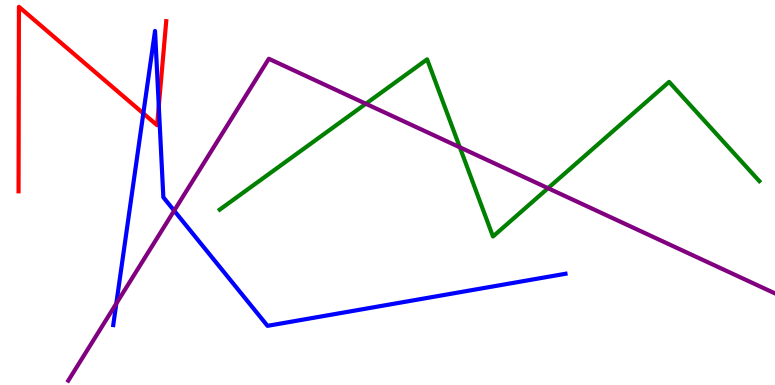[{'lines': ['blue', 'red'], 'intersections': [{'x': 1.85, 'y': 7.05}, {'x': 2.05, 'y': 7.25}]}, {'lines': ['green', 'red'], 'intersections': []}, {'lines': ['purple', 'red'], 'intersections': []}, {'lines': ['blue', 'green'], 'intersections': []}, {'lines': ['blue', 'purple'], 'intersections': [{'x': 1.5, 'y': 2.12}, {'x': 2.25, 'y': 4.53}]}, {'lines': ['green', 'purple'], 'intersections': [{'x': 4.72, 'y': 7.31}, {'x': 5.93, 'y': 6.17}, {'x': 7.07, 'y': 5.11}]}]